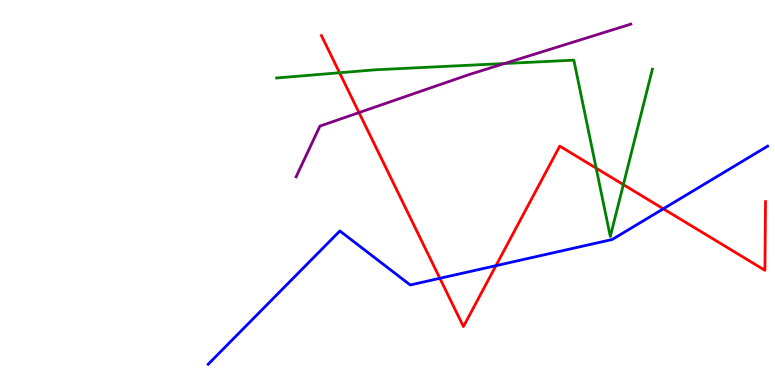[{'lines': ['blue', 'red'], 'intersections': [{'x': 5.68, 'y': 2.77}, {'x': 6.4, 'y': 3.1}, {'x': 8.56, 'y': 4.58}]}, {'lines': ['green', 'red'], 'intersections': [{'x': 4.38, 'y': 8.11}, {'x': 7.69, 'y': 5.63}, {'x': 8.04, 'y': 5.2}]}, {'lines': ['purple', 'red'], 'intersections': [{'x': 4.63, 'y': 7.08}]}, {'lines': ['blue', 'green'], 'intersections': []}, {'lines': ['blue', 'purple'], 'intersections': []}, {'lines': ['green', 'purple'], 'intersections': [{'x': 6.51, 'y': 8.35}]}]